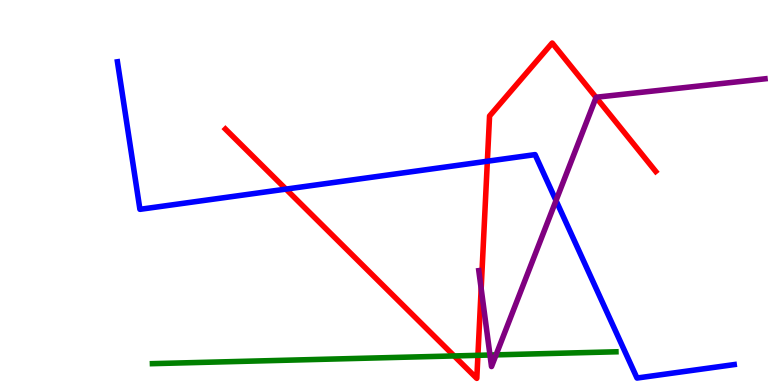[{'lines': ['blue', 'red'], 'intersections': [{'x': 3.69, 'y': 5.09}, {'x': 6.29, 'y': 5.81}]}, {'lines': ['green', 'red'], 'intersections': [{'x': 5.86, 'y': 0.755}, {'x': 6.17, 'y': 0.771}]}, {'lines': ['purple', 'red'], 'intersections': [{'x': 6.21, 'y': 2.5}, {'x': 7.69, 'y': 7.47}]}, {'lines': ['blue', 'green'], 'intersections': []}, {'lines': ['blue', 'purple'], 'intersections': [{'x': 7.17, 'y': 4.79}]}, {'lines': ['green', 'purple'], 'intersections': [{'x': 6.32, 'y': 0.779}, {'x': 6.4, 'y': 0.783}]}]